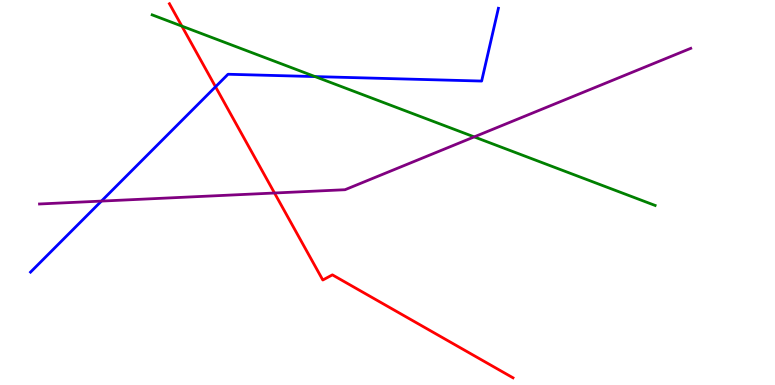[{'lines': ['blue', 'red'], 'intersections': [{'x': 2.78, 'y': 7.75}]}, {'lines': ['green', 'red'], 'intersections': [{'x': 2.35, 'y': 9.32}]}, {'lines': ['purple', 'red'], 'intersections': [{'x': 3.54, 'y': 4.99}]}, {'lines': ['blue', 'green'], 'intersections': [{'x': 4.07, 'y': 8.01}]}, {'lines': ['blue', 'purple'], 'intersections': [{'x': 1.31, 'y': 4.78}]}, {'lines': ['green', 'purple'], 'intersections': [{'x': 6.12, 'y': 6.44}]}]